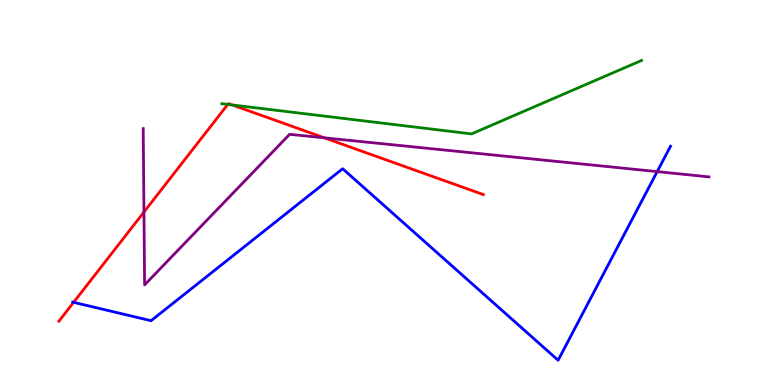[{'lines': ['blue', 'red'], 'intersections': [{'x': 0.95, 'y': 2.15}]}, {'lines': ['green', 'red'], 'intersections': [{'x': 2.94, 'y': 7.29}, {'x': 3.0, 'y': 7.27}]}, {'lines': ['purple', 'red'], 'intersections': [{'x': 1.86, 'y': 4.49}, {'x': 4.19, 'y': 6.42}]}, {'lines': ['blue', 'green'], 'intersections': []}, {'lines': ['blue', 'purple'], 'intersections': [{'x': 8.48, 'y': 5.54}]}, {'lines': ['green', 'purple'], 'intersections': []}]